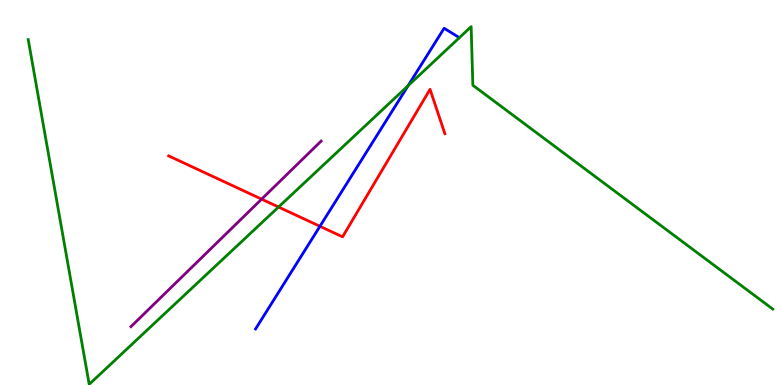[{'lines': ['blue', 'red'], 'intersections': [{'x': 4.13, 'y': 4.12}]}, {'lines': ['green', 'red'], 'intersections': [{'x': 3.59, 'y': 4.62}]}, {'lines': ['purple', 'red'], 'intersections': [{'x': 3.38, 'y': 4.83}]}, {'lines': ['blue', 'green'], 'intersections': [{'x': 5.27, 'y': 7.77}]}, {'lines': ['blue', 'purple'], 'intersections': []}, {'lines': ['green', 'purple'], 'intersections': []}]